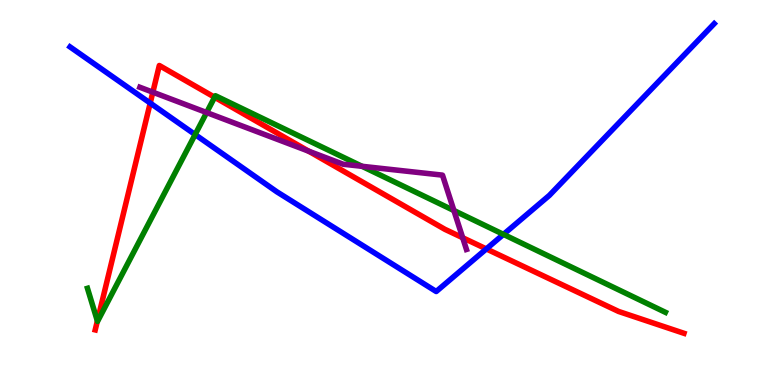[{'lines': ['blue', 'red'], 'intersections': [{'x': 1.94, 'y': 7.32}, {'x': 6.28, 'y': 3.53}]}, {'lines': ['green', 'red'], 'intersections': [{'x': 1.26, 'y': 1.66}, {'x': 2.77, 'y': 7.47}]}, {'lines': ['purple', 'red'], 'intersections': [{'x': 1.97, 'y': 7.61}, {'x': 3.98, 'y': 6.07}, {'x': 5.97, 'y': 3.83}]}, {'lines': ['blue', 'green'], 'intersections': [{'x': 2.52, 'y': 6.51}, {'x': 6.5, 'y': 3.91}]}, {'lines': ['blue', 'purple'], 'intersections': []}, {'lines': ['green', 'purple'], 'intersections': [{'x': 2.67, 'y': 7.08}, {'x': 4.67, 'y': 5.68}, {'x': 5.86, 'y': 4.53}]}]